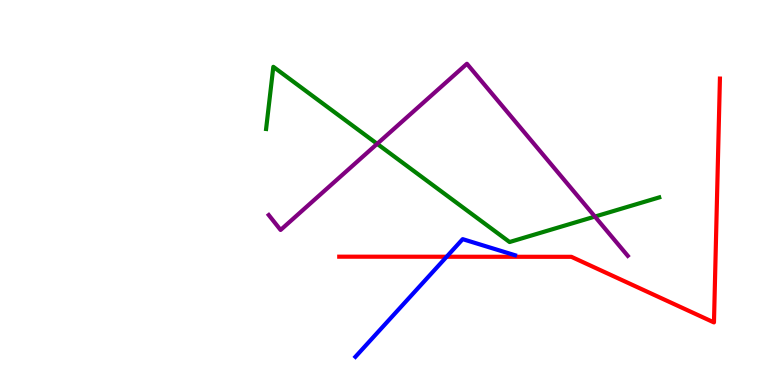[{'lines': ['blue', 'red'], 'intersections': [{'x': 5.76, 'y': 3.33}]}, {'lines': ['green', 'red'], 'intersections': []}, {'lines': ['purple', 'red'], 'intersections': []}, {'lines': ['blue', 'green'], 'intersections': []}, {'lines': ['blue', 'purple'], 'intersections': []}, {'lines': ['green', 'purple'], 'intersections': [{'x': 4.87, 'y': 6.26}, {'x': 7.68, 'y': 4.37}]}]